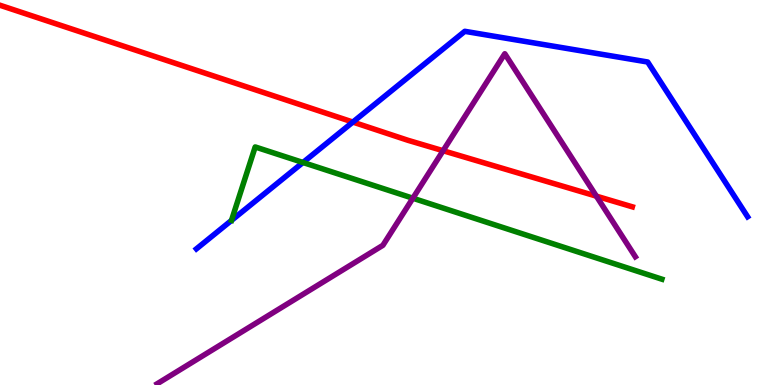[{'lines': ['blue', 'red'], 'intersections': [{'x': 4.55, 'y': 6.83}]}, {'lines': ['green', 'red'], 'intersections': []}, {'lines': ['purple', 'red'], 'intersections': [{'x': 5.72, 'y': 6.09}, {'x': 7.7, 'y': 4.91}]}, {'lines': ['blue', 'green'], 'intersections': [{'x': 3.91, 'y': 5.78}]}, {'lines': ['blue', 'purple'], 'intersections': []}, {'lines': ['green', 'purple'], 'intersections': [{'x': 5.33, 'y': 4.85}]}]